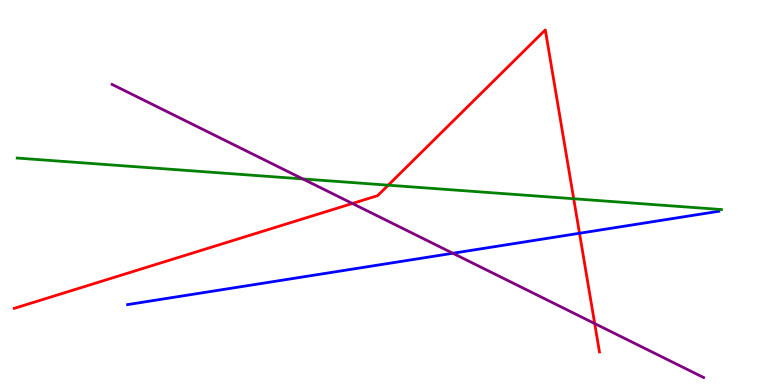[{'lines': ['blue', 'red'], 'intersections': [{'x': 7.48, 'y': 3.94}]}, {'lines': ['green', 'red'], 'intersections': [{'x': 5.01, 'y': 5.19}, {'x': 7.4, 'y': 4.84}]}, {'lines': ['purple', 'red'], 'intersections': [{'x': 4.55, 'y': 4.71}, {'x': 7.67, 'y': 1.6}]}, {'lines': ['blue', 'green'], 'intersections': []}, {'lines': ['blue', 'purple'], 'intersections': [{'x': 5.84, 'y': 3.42}]}, {'lines': ['green', 'purple'], 'intersections': [{'x': 3.91, 'y': 5.35}]}]